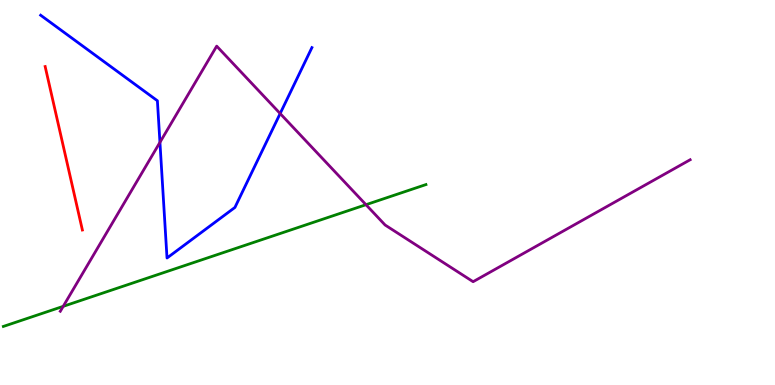[{'lines': ['blue', 'red'], 'intersections': []}, {'lines': ['green', 'red'], 'intersections': []}, {'lines': ['purple', 'red'], 'intersections': []}, {'lines': ['blue', 'green'], 'intersections': []}, {'lines': ['blue', 'purple'], 'intersections': [{'x': 2.06, 'y': 6.3}, {'x': 3.61, 'y': 7.05}]}, {'lines': ['green', 'purple'], 'intersections': [{'x': 0.816, 'y': 2.04}, {'x': 4.72, 'y': 4.68}]}]